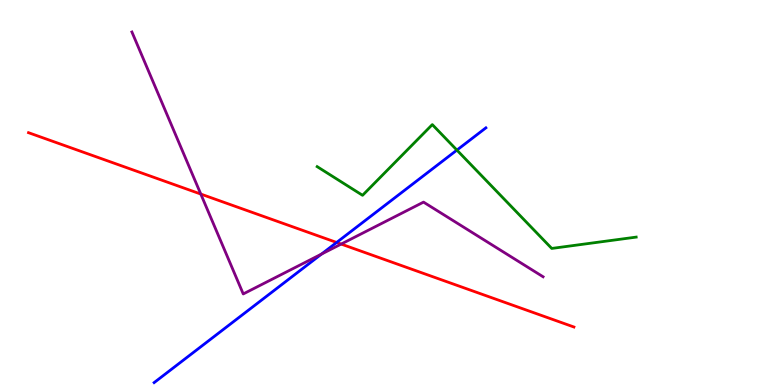[{'lines': ['blue', 'red'], 'intersections': [{'x': 4.34, 'y': 3.7}]}, {'lines': ['green', 'red'], 'intersections': []}, {'lines': ['purple', 'red'], 'intersections': [{'x': 2.59, 'y': 4.96}, {'x': 4.4, 'y': 3.66}]}, {'lines': ['blue', 'green'], 'intersections': [{'x': 5.9, 'y': 6.1}]}, {'lines': ['blue', 'purple'], 'intersections': [{'x': 4.15, 'y': 3.4}]}, {'lines': ['green', 'purple'], 'intersections': []}]